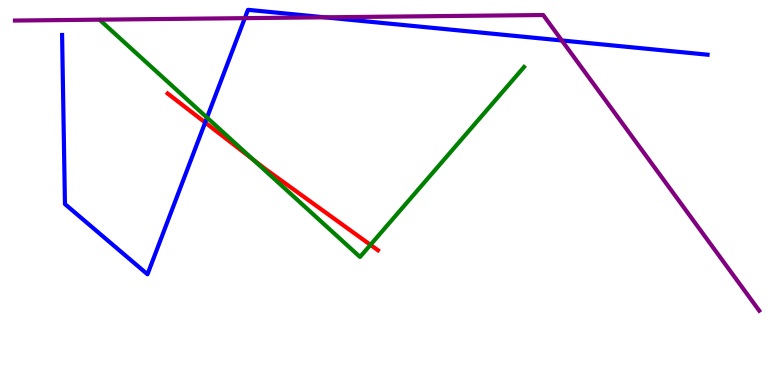[{'lines': ['blue', 'red'], 'intersections': [{'x': 2.65, 'y': 6.82}]}, {'lines': ['green', 'red'], 'intersections': [{'x': 3.26, 'y': 5.86}, {'x': 4.78, 'y': 3.64}]}, {'lines': ['purple', 'red'], 'intersections': []}, {'lines': ['blue', 'green'], 'intersections': [{'x': 2.67, 'y': 6.95}]}, {'lines': ['blue', 'purple'], 'intersections': [{'x': 3.16, 'y': 9.53}, {'x': 4.19, 'y': 9.55}, {'x': 7.25, 'y': 8.95}]}, {'lines': ['green', 'purple'], 'intersections': []}]